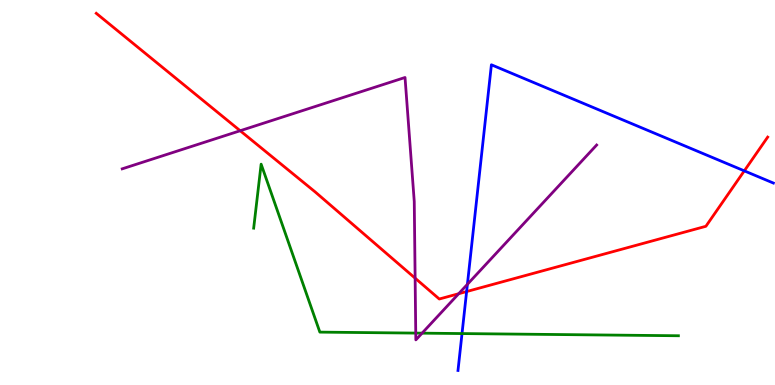[{'lines': ['blue', 'red'], 'intersections': [{'x': 6.02, 'y': 2.43}, {'x': 9.6, 'y': 5.56}]}, {'lines': ['green', 'red'], 'intersections': []}, {'lines': ['purple', 'red'], 'intersections': [{'x': 3.1, 'y': 6.6}, {'x': 5.36, 'y': 2.77}, {'x': 5.92, 'y': 2.37}]}, {'lines': ['blue', 'green'], 'intersections': [{'x': 5.96, 'y': 1.34}]}, {'lines': ['blue', 'purple'], 'intersections': [{'x': 6.03, 'y': 2.62}]}, {'lines': ['green', 'purple'], 'intersections': [{'x': 5.36, 'y': 1.35}, {'x': 5.45, 'y': 1.35}]}]